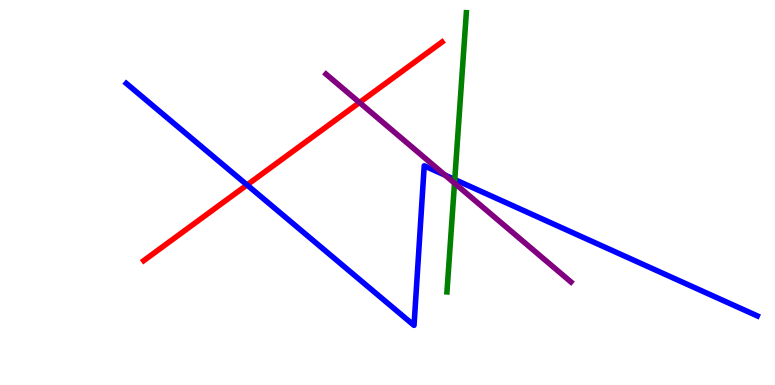[{'lines': ['blue', 'red'], 'intersections': [{'x': 3.19, 'y': 5.2}]}, {'lines': ['green', 'red'], 'intersections': []}, {'lines': ['purple', 'red'], 'intersections': [{'x': 4.64, 'y': 7.34}]}, {'lines': ['blue', 'green'], 'intersections': [{'x': 5.87, 'y': 5.34}]}, {'lines': ['blue', 'purple'], 'intersections': [{'x': 5.74, 'y': 5.45}]}, {'lines': ['green', 'purple'], 'intersections': [{'x': 5.86, 'y': 5.24}]}]